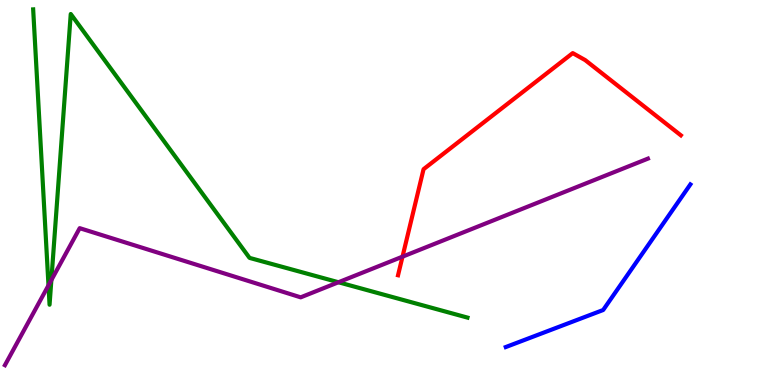[{'lines': ['blue', 'red'], 'intersections': []}, {'lines': ['green', 'red'], 'intersections': []}, {'lines': ['purple', 'red'], 'intersections': [{'x': 5.19, 'y': 3.33}]}, {'lines': ['blue', 'green'], 'intersections': []}, {'lines': ['blue', 'purple'], 'intersections': []}, {'lines': ['green', 'purple'], 'intersections': [{'x': 0.626, 'y': 2.59}, {'x': 0.663, 'y': 2.72}, {'x': 4.37, 'y': 2.67}]}]